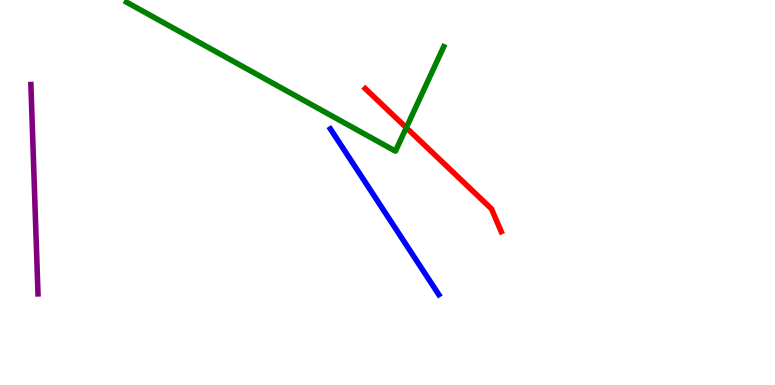[{'lines': ['blue', 'red'], 'intersections': []}, {'lines': ['green', 'red'], 'intersections': [{'x': 5.24, 'y': 6.68}]}, {'lines': ['purple', 'red'], 'intersections': []}, {'lines': ['blue', 'green'], 'intersections': []}, {'lines': ['blue', 'purple'], 'intersections': []}, {'lines': ['green', 'purple'], 'intersections': []}]